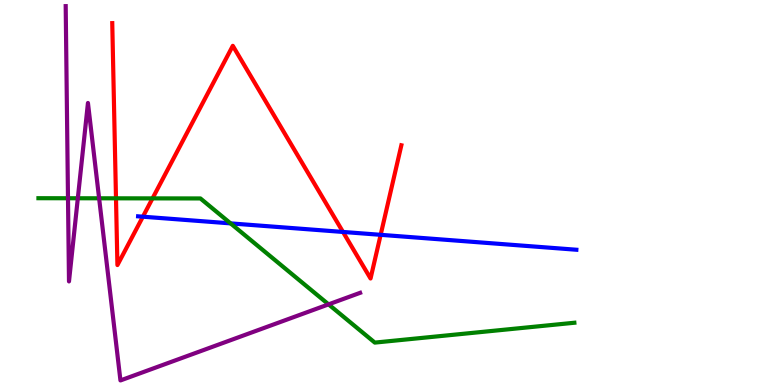[{'lines': ['blue', 'red'], 'intersections': [{'x': 1.84, 'y': 4.37}, {'x': 4.43, 'y': 3.98}, {'x': 4.91, 'y': 3.9}]}, {'lines': ['green', 'red'], 'intersections': [{'x': 1.5, 'y': 4.85}, {'x': 1.97, 'y': 4.85}]}, {'lines': ['purple', 'red'], 'intersections': []}, {'lines': ['blue', 'green'], 'intersections': [{'x': 2.98, 'y': 4.2}]}, {'lines': ['blue', 'purple'], 'intersections': []}, {'lines': ['green', 'purple'], 'intersections': [{'x': 0.877, 'y': 4.85}, {'x': 1.0, 'y': 4.85}, {'x': 1.28, 'y': 4.85}, {'x': 4.24, 'y': 2.09}]}]